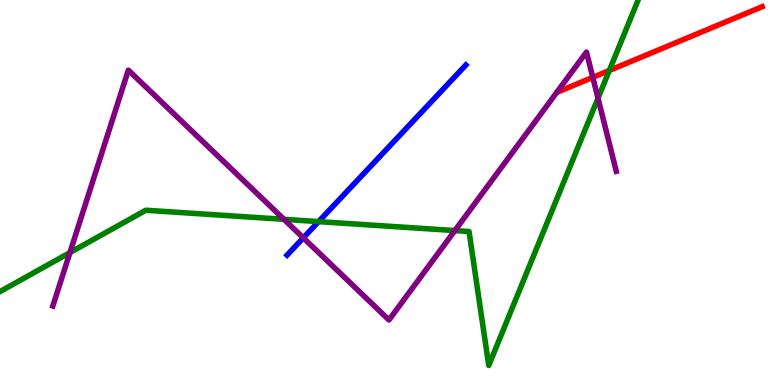[{'lines': ['blue', 'red'], 'intersections': []}, {'lines': ['green', 'red'], 'intersections': [{'x': 7.86, 'y': 8.17}]}, {'lines': ['purple', 'red'], 'intersections': [{'x': 7.65, 'y': 7.99}]}, {'lines': ['blue', 'green'], 'intersections': [{'x': 4.11, 'y': 4.24}]}, {'lines': ['blue', 'purple'], 'intersections': [{'x': 3.91, 'y': 3.82}]}, {'lines': ['green', 'purple'], 'intersections': [{'x': 0.902, 'y': 3.44}, {'x': 3.66, 'y': 4.3}, {'x': 5.87, 'y': 4.01}, {'x': 7.72, 'y': 7.45}]}]